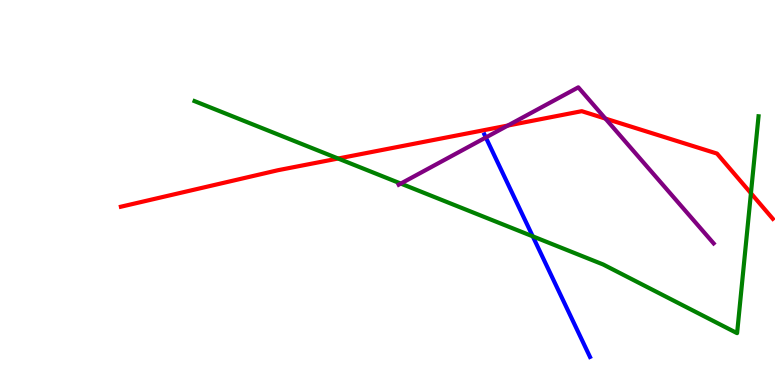[{'lines': ['blue', 'red'], 'intersections': []}, {'lines': ['green', 'red'], 'intersections': [{'x': 4.36, 'y': 5.88}, {'x': 9.69, 'y': 4.98}]}, {'lines': ['purple', 'red'], 'intersections': [{'x': 6.55, 'y': 6.74}, {'x': 7.81, 'y': 6.92}]}, {'lines': ['blue', 'green'], 'intersections': [{'x': 6.87, 'y': 3.86}]}, {'lines': ['blue', 'purple'], 'intersections': [{'x': 6.27, 'y': 6.43}]}, {'lines': ['green', 'purple'], 'intersections': [{'x': 5.17, 'y': 5.23}]}]